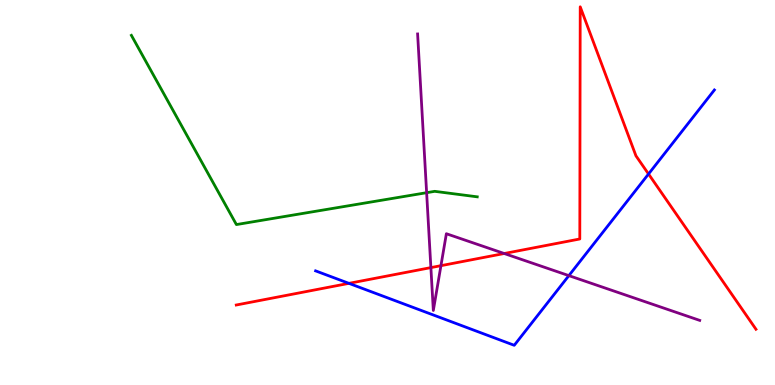[{'lines': ['blue', 'red'], 'intersections': [{'x': 4.5, 'y': 2.64}, {'x': 8.37, 'y': 5.48}]}, {'lines': ['green', 'red'], 'intersections': []}, {'lines': ['purple', 'red'], 'intersections': [{'x': 5.56, 'y': 3.05}, {'x': 5.69, 'y': 3.1}, {'x': 6.51, 'y': 3.42}]}, {'lines': ['blue', 'green'], 'intersections': []}, {'lines': ['blue', 'purple'], 'intersections': [{'x': 7.34, 'y': 2.84}]}, {'lines': ['green', 'purple'], 'intersections': [{'x': 5.5, 'y': 5.0}]}]